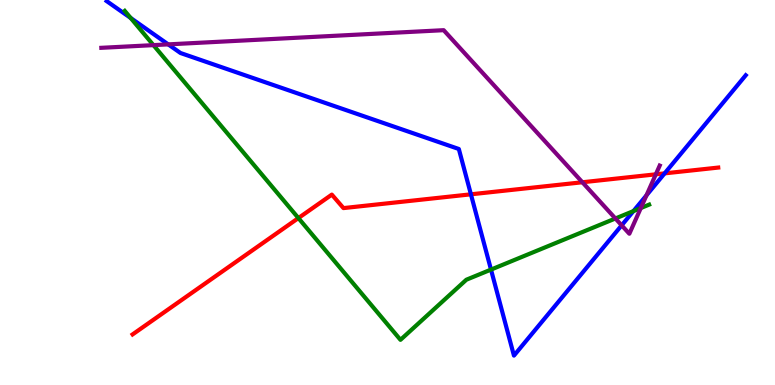[{'lines': ['blue', 'red'], 'intersections': [{'x': 6.08, 'y': 4.95}, {'x': 8.58, 'y': 5.5}]}, {'lines': ['green', 'red'], 'intersections': [{'x': 3.85, 'y': 4.34}]}, {'lines': ['purple', 'red'], 'intersections': [{'x': 7.51, 'y': 5.27}, {'x': 8.46, 'y': 5.47}]}, {'lines': ['blue', 'green'], 'intersections': [{'x': 1.69, 'y': 9.53}, {'x': 6.34, 'y': 3.0}, {'x': 8.17, 'y': 4.52}]}, {'lines': ['blue', 'purple'], 'intersections': [{'x': 2.17, 'y': 8.85}, {'x': 8.02, 'y': 4.15}, {'x': 8.34, 'y': 4.93}]}, {'lines': ['green', 'purple'], 'intersections': [{'x': 1.98, 'y': 8.83}, {'x': 7.94, 'y': 4.33}, {'x': 8.27, 'y': 4.6}]}]